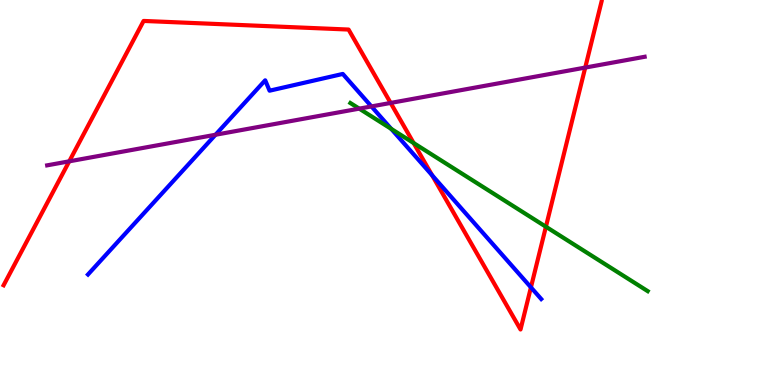[{'lines': ['blue', 'red'], 'intersections': [{'x': 5.58, 'y': 5.45}, {'x': 6.85, 'y': 2.54}]}, {'lines': ['green', 'red'], 'intersections': [{'x': 5.34, 'y': 6.28}, {'x': 7.04, 'y': 4.11}]}, {'lines': ['purple', 'red'], 'intersections': [{'x': 0.894, 'y': 5.81}, {'x': 5.04, 'y': 7.33}, {'x': 7.55, 'y': 8.24}]}, {'lines': ['blue', 'green'], 'intersections': [{'x': 5.05, 'y': 6.65}]}, {'lines': ['blue', 'purple'], 'intersections': [{'x': 2.78, 'y': 6.5}, {'x': 4.79, 'y': 7.24}]}, {'lines': ['green', 'purple'], 'intersections': [{'x': 4.64, 'y': 7.18}]}]